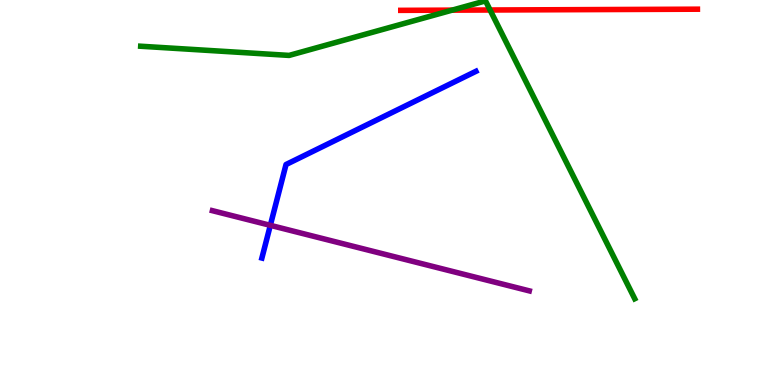[{'lines': ['blue', 'red'], 'intersections': []}, {'lines': ['green', 'red'], 'intersections': [{'x': 5.83, 'y': 9.74}, {'x': 6.32, 'y': 9.74}]}, {'lines': ['purple', 'red'], 'intersections': []}, {'lines': ['blue', 'green'], 'intersections': []}, {'lines': ['blue', 'purple'], 'intersections': [{'x': 3.49, 'y': 4.15}]}, {'lines': ['green', 'purple'], 'intersections': []}]